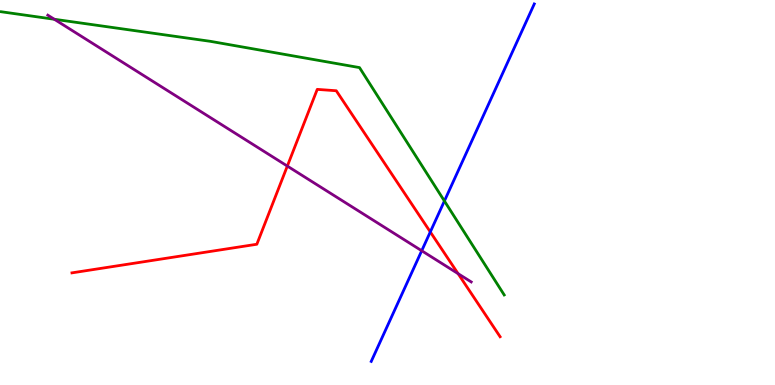[{'lines': ['blue', 'red'], 'intersections': [{'x': 5.55, 'y': 3.98}]}, {'lines': ['green', 'red'], 'intersections': []}, {'lines': ['purple', 'red'], 'intersections': [{'x': 3.71, 'y': 5.69}, {'x': 5.91, 'y': 2.89}]}, {'lines': ['blue', 'green'], 'intersections': [{'x': 5.73, 'y': 4.78}]}, {'lines': ['blue', 'purple'], 'intersections': [{'x': 5.44, 'y': 3.49}]}, {'lines': ['green', 'purple'], 'intersections': [{'x': 0.701, 'y': 9.5}]}]